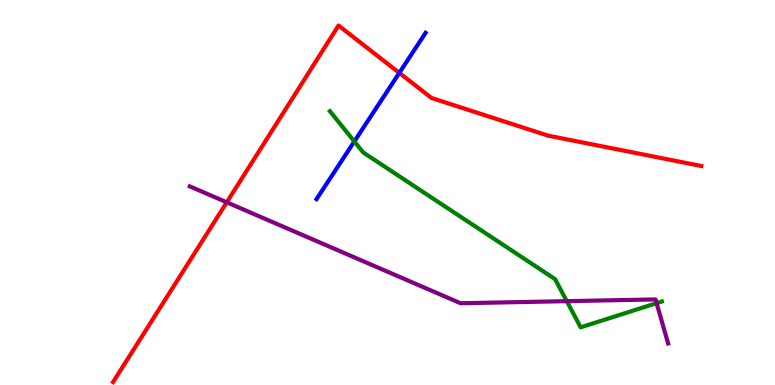[{'lines': ['blue', 'red'], 'intersections': [{'x': 5.15, 'y': 8.11}]}, {'lines': ['green', 'red'], 'intersections': []}, {'lines': ['purple', 'red'], 'intersections': [{'x': 2.93, 'y': 4.75}]}, {'lines': ['blue', 'green'], 'intersections': [{'x': 4.57, 'y': 6.33}]}, {'lines': ['blue', 'purple'], 'intersections': []}, {'lines': ['green', 'purple'], 'intersections': [{'x': 7.31, 'y': 2.18}, {'x': 8.47, 'y': 2.13}]}]